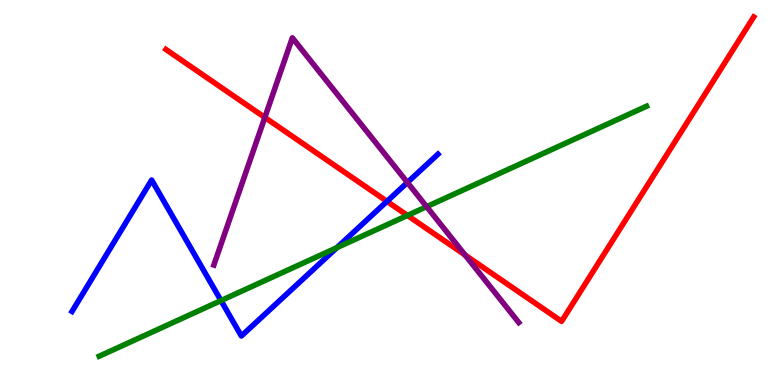[{'lines': ['blue', 'red'], 'intersections': [{'x': 4.99, 'y': 4.77}]}, {'lines': ['green', 'red'], 'intersections': [{'x': 5.26, 'y': 4.4}]}, {'lines': ['purple', 'red'], 'intersections': [{'x': 3.42, 'y': 6.95}, {'x': 6.0, 'y': 3.38}]}, {'lines': ['blue', 'green'], 'intersections': [{'x': 2.85, 'y': 2.19}, {'x': 4.35, 'y': 3.57}]}, {'lines': ['blue', 'purple'], 'intersections': [{'x': 5.26, 'y': 5.26}]}, {'lines': ['green', 'purple'], 'intersections': [{'x': 5.5, 'y': 4.63}]}]